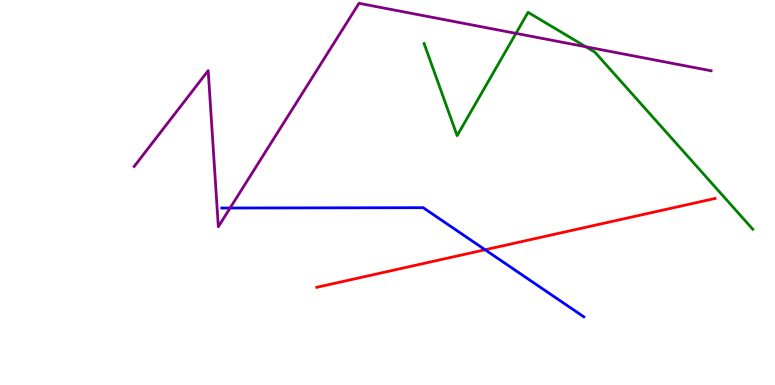[{'lines': ['blue', 'red'], 'intersections': [{'x': 6.26, 'y': 3.51}]}, {'lines': ['green', 'red'], 'intersections': []}, {'lines': ['purple', 'red'], 'intersections': []}, {'lines': ['blue', 'green'], 'intersections': []}, {'lines': ['blue', 'purple'], 'intersections': [{'x': 2.97, 'y': 4.6}]}, {'lines': ['green', 'purple'], 'intersections': [{'x': 6.66, 'y': 9.13}, {'x': 7.56, 'y': 8.79}]}]